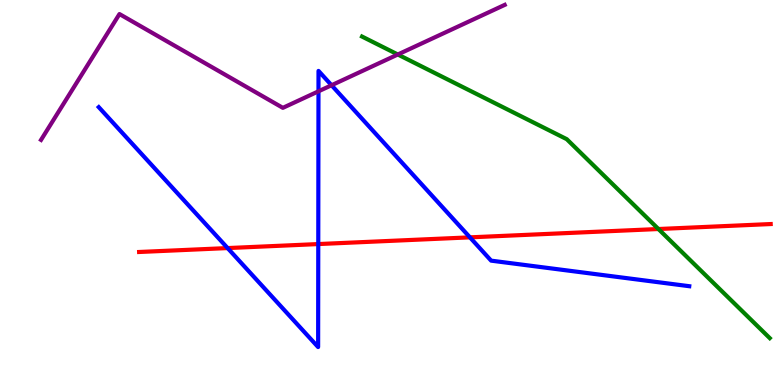[{'lines': ['blue', 'red'], 'intersections': [{'x': 2.94, 'y': 3.56}, {'x': 4.11, 'y': 3.66}, {'x': 6.06, 'y': 3.83}]}, {'lines': ['green', 'red'], 'intersections': [{'x': 8.5, 'y': 4.05}]}, {'lines': ['purple', 'red'], 'intersections': []}, {'lines': ['blue', 'green'], 'intersections': []}, {'lines': ['blue', 'purple'], 'intersections': [{'x': 4.11, 'y': 7.63}, {'x': 4.28, 'y': 7.79}]}, {'lines': ['green', 'purple'], 'intersections': [{'x': 5.13, 'y': 8.58}]}]